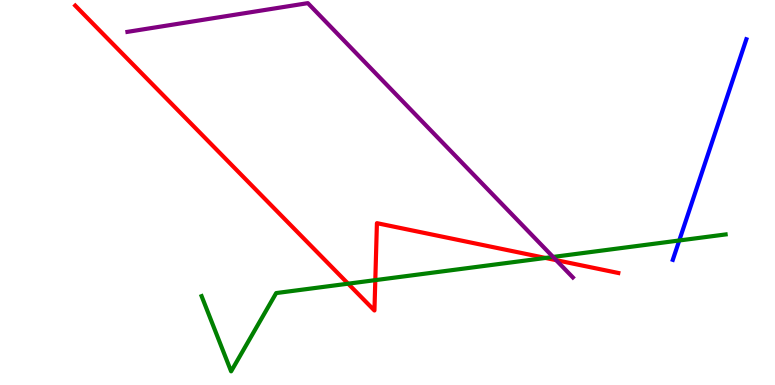[{'lines': ['blue', 'red'], 'intersections': []}, {'lines': ['green', 'red'], 'intersections': [{'x': 4.49, 'y': 2.63}, {'x': 4.84, 'y': 2.72}, {'x': 7.04, 'y': 3.3}]}, {'lines': ['purple', 'red'], 'intersections': [{'x': 7.18, 'y': 3.24}]}, {'lines': ['blue', 'green'], 'intersections': [{'x': 8.76, 'y': 3.75}]}, {'lines': ['blue', 'purple'], 'intersections': []}, {'lines': ['green', 'purple'], 'intersections': [{'x': 7.14, 'y': 3.33}]}]